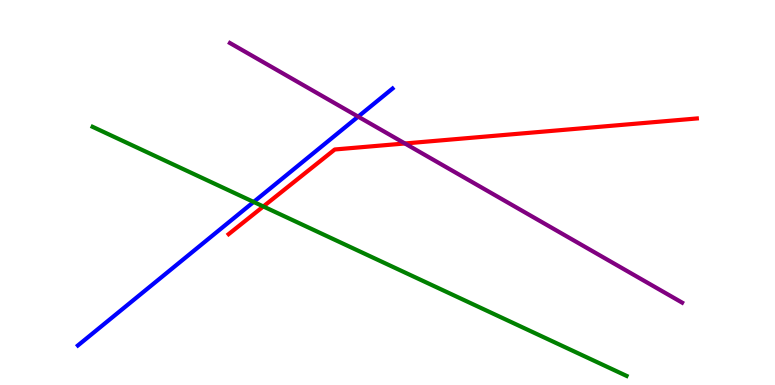[{'lines': ['blue', 'red'], 'intersections': []}, {'lines': ['green', 'red'], 'intersections': [{'x': 3.4, 'y': 4.64}]}, {'lines': ['purple', 'red'], 'intersections': [{'x': 5.22, 'y': 6.27}]}, {'lines': ['blue', 'green'], 'intersections': [{'x': 3.27, 'y': 4.75}]}, {'lines': ['blue', 'purple'], 'intersections': [{'x': 4.62, 'y': 6.97}]}, {'lines': ['green', 'purple'], 'intersections': []}]